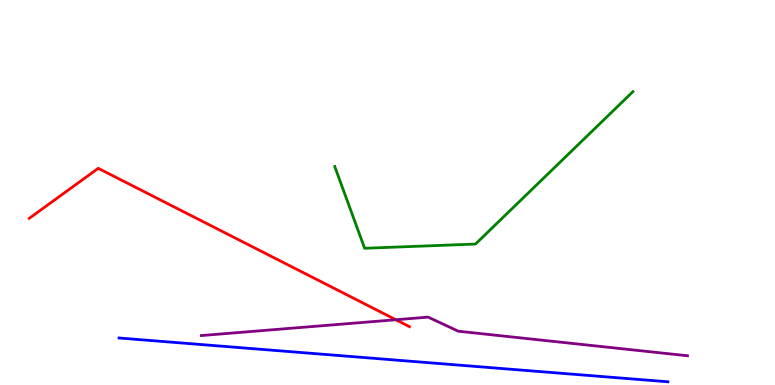[{'lines': ['blue', 'red'], 'intersections': []}, {'lines': ['green', 'red'], 'intersections': []}, {'lines': ['purple', 'red'], 'intersections': [{'x': 5.11, 'y': 1.7}]}, {'lines': ['blue', 'green'], 'intersections': []}, {'lines': ['blue', 'purple'], 'intersections': []}, {'lines': ['green', 'purple'], 'intersections': []}]